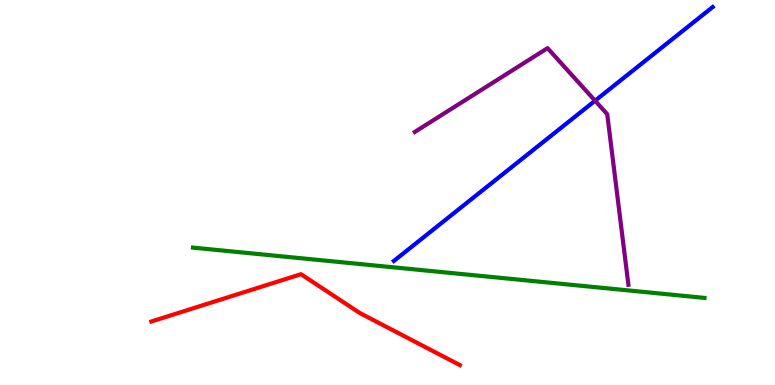[{'lines': ['blue', 'red'], 'intersections': []}, {'lines': ['green', 'red'], 'intersections': []}, {'lines': ['purple', 'red'], 'intersections': []}, {'lines': ['blue', 'green'], 'intersections': []}, {'lines': ['blue', 'purple'], 'intersections': [{'x': 7.68, 'y': 7.38}]}, {'lines': ['green', 'purple'], 'intersections': []}]